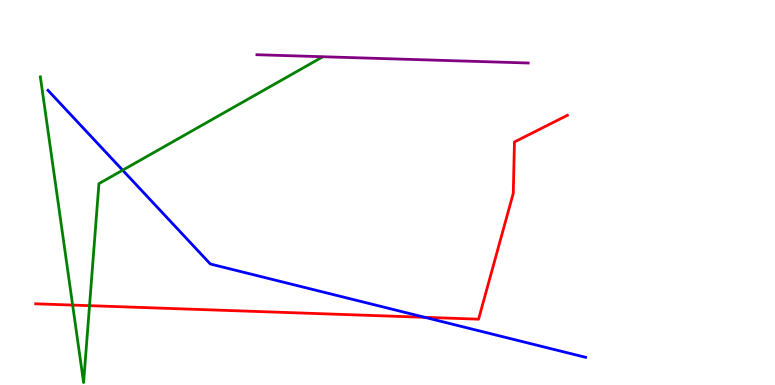[{'lines': ['blue', 'red'], 'intersections': [{'x': 5.48, 'y': 1.76}]}, {'lines': ['green', 'red'], 'intersections': [{'x': 0.937, 'y': 2.08}, {'x': 1.16, 'y': 2.06}]}, {'lines': ['purple', 'red'], 'intersections': []}, {'lines': ['blue', 'green'], 'intersections': [{'x': 1.58, 'y': 5.58}]}, {'lines': ['blue', 'purple'], 'intersections': []}, {'lines': ['green', 'purple'], 'intersections': []}]